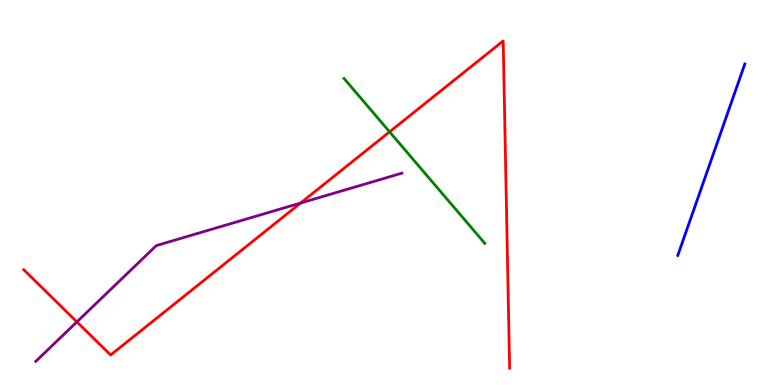[{'lines': ['blue', 'red'], 'intersections': []}, {'lines': ['green', 'red'], 'intersections': [{'x': 5.03, 'y': 6.58}]}, {'lines': ['purple', 'red'], 'intersections': [{'x': 0.992, 'y': 1.64}, {'x': 3.88, 'y': 4.73}]}, {'lines': ['blue', 'green'], 'intersections': []}, {'lines': ['blue', 'purple'], 'intersections': []}, {'lines': ['green', 'purple'], 'intersections': []}]